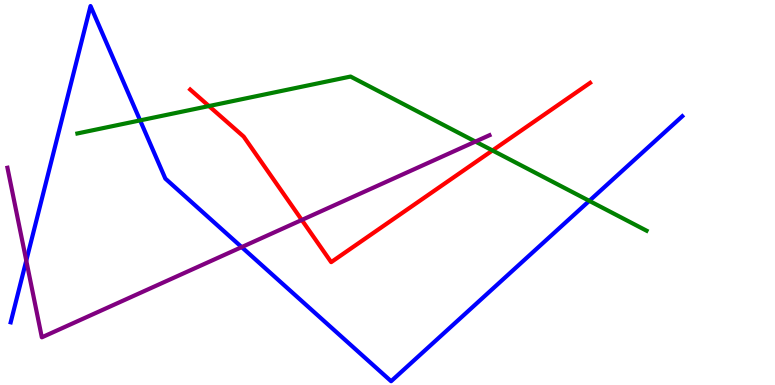[{'lines': ['blue', 'red'], 'intersections': []}, {'lines': ['green', 'red'], 'intersections': [{'x': 2.7, 'y': 7.25}, {'x': 6.35, 'y': 6.09}]}, {'lines': ['purple', 'red'], 'intersections': [{'x': 3.89, 'y': 4.29}]}, {'lines': ['blue', 'green'], 'intersections': [{'x': 1.81, 'y': 6.87}, {'x': 7.6, 'y': 4.78}]}, {'lines': ['blue', 'purple'], 'intersections': [{'x': 0.339, 'y': 3.23}, {'x': 3.12, 'y': 3.58}]}, {'lines': ['green', 'purple'], 'intersections': [{'x': 6.13, 'y': 6.32}]}]